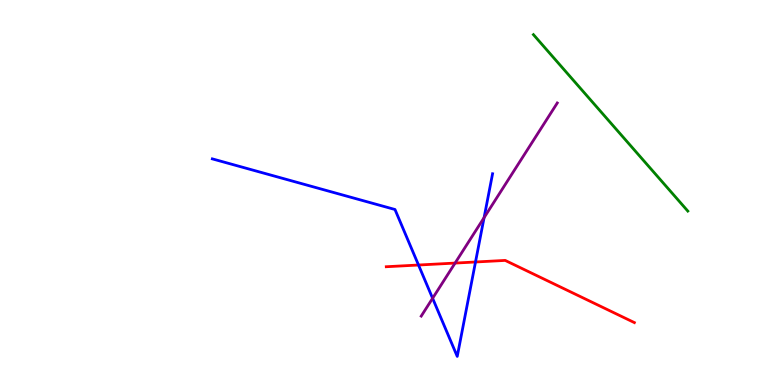[{'lines': ['blue', 'red'], 'intersections': [{'x': 5.4, 'y': 3.12}, {'x': 6.14, 'y': 3.2}]}, {'lines': ['green', 'red'], 'intersections': []}, {'lines': ['purple', 'red'], 'intersections': [{'x': 5.87, 'y': 3.17}]}, {'lines': ['blue', 'green'], 'intersections': []}, {'lines': ['blue', 'purple'], 'intersections': [{'x': 5.58, 'y': 2.25}, {'x': 6.25, 'y': 4.35}]}, {'lines': ['green', 'purple'], 'intersections': []}]